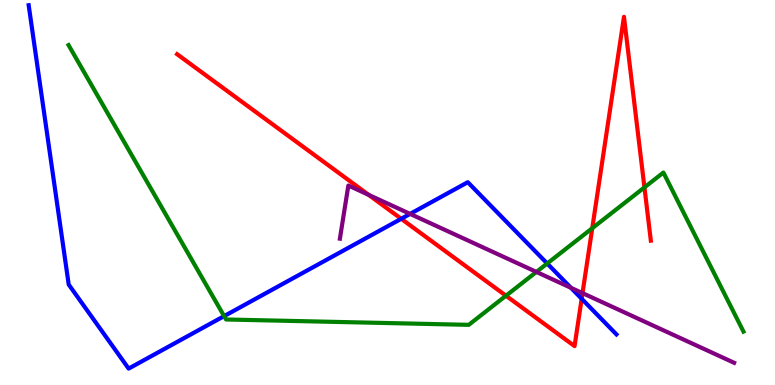[{'lines': ['blue', 'red'], 'intersections': [{'x': 5.18, 'y': 4.32}, {'x': 7.51, 'y': 2.24}]}, {'lines': ['green', 'red'], 'intersections': [{'x': 6.53, 'y': 2.32}, {'x': 7.64, 'y': 4.07}, {'x': 8.32, 'y': 5.13}]}, {'lines': ['purple', 'red'], 'intersections': [{'x': 4.76, 'y': 4.94}, {'x': 7.52, 'y': 2.39}]}, {'lines': ['blue', 'green'], 'intersections': [{'x': 2.89, 'y': 1.79}, {'x': 7.06, 'y': 3.16}]}, {'lines': ['blue', 'purple'], 'intersections': [{'x': 5.29, 'y': 4.44}, {'x': 7.37, 'y': 2.52}]}, {'lines': ['green', 'purple'], 'intersections': [{'x': 6.92, 'y': 2.94}]}]